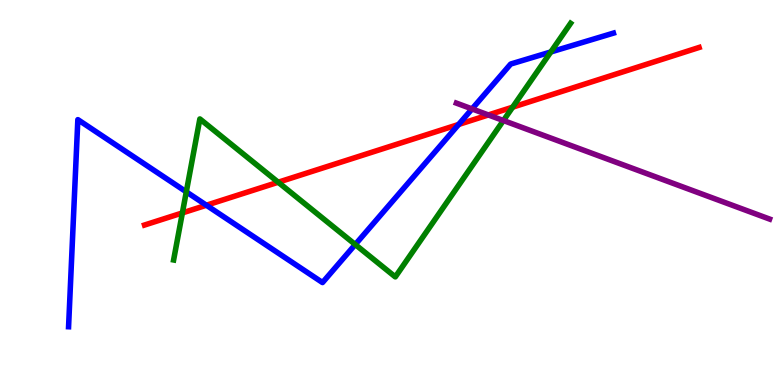[{'lines': ['blue', 'red'], 'intersections': [{'x': 2.66, 'y': 4.67}, {'x': 5.92, 'y': 6.77}]}, {'lines': ['green', 'red'], 'intersections': [{'x': 2.35, 'y': 4.47}, {'x': 3.59, 'y': 5.27}, {'x': 6.61, 'y': 7.22}]}, {'lines': ['purple', 'red'], 'intersections': [{'x': 6.3, 'y': 7.01}]}, {'lines': ['blue', 'green'], 'intersections': [{'x': 2.4, 'y': 5.02}, {'x': 4.58, 'y': 3.65}, {'x': 7.11, 'y': 8.65}]}, {'lines': ['blue', 'purple'], 'intersections': [{'x': 6.09, 'y': 7.17}]}, {'lines': ['green', 'purple'], 'intersections': [{'x': 6.5, 'y': 6.87}]}]